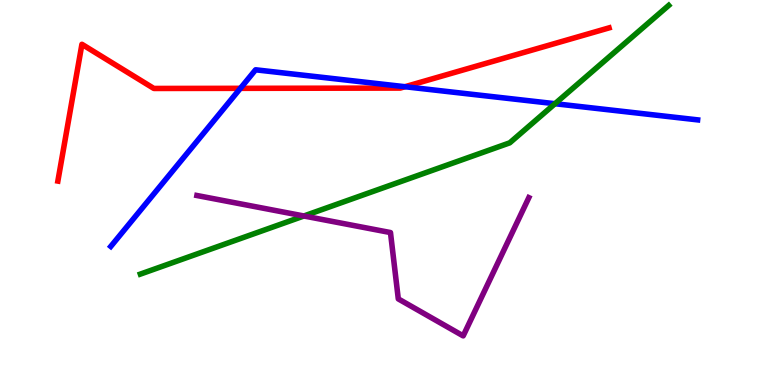[{'lines': ['blue', 'red'], 'intersections': [{'x': 3.1, 'y': 7.71}, {'x': 5.23, 'y': 7.75}]}, {'lines': ['green', 'red'], 'intersections': []}, {'lines': ['purple', 'red'], 'intersections': []}, {'lines': ['blue', 'green'], 'intersections': [{'x': 7.16, 'y': 7.31}]}, {'lines': ['blue', 'purple'], 'intersections': []}, {'lines': ['green', 'purple'], 'intersections': [{'x': 3.92, 'y': 4.39}]}]